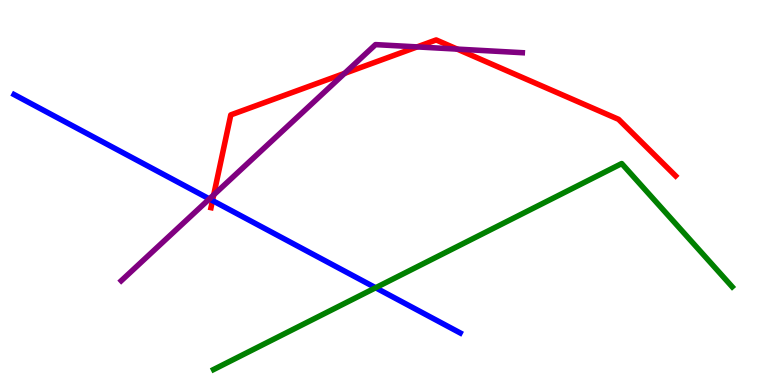[{'lines': ['blue', 'red'], 'intersections': [{'x': 2.74, 'y': 4.79}]}, {'lines': ['green', 'red'], 'intersections': []}, {'lines': ['purple', 'red'], 'intersections': [{'x': 2.76, 'y': 4.94}, {'x': 4.45, 'y': 8.09}, {'x': 5.38, 'y': 8.78}, {'x': 5.9, 'y': 8.72}]}, {'lines': ['blue', 'green'], 'intersections': [{'x': 4.85, 'y': 2.53}]}, {'lines': ['blue', 'purple'], 'intersections': [{'x': 2.7, 'y': 4.83}]}, {'lines': ['green', 'purple'], 'intersections': []}]